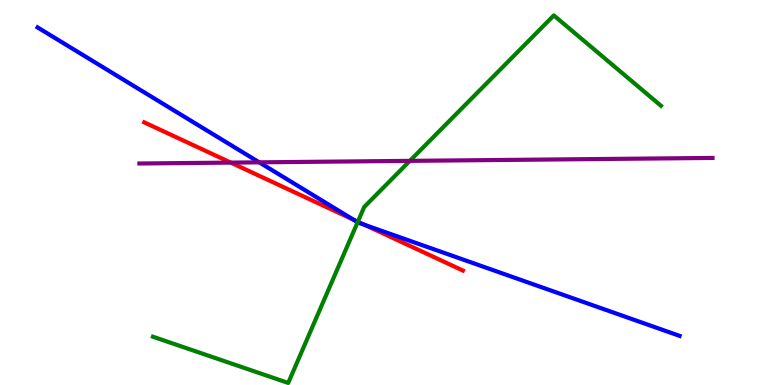[{'lines': ['blue', 'red'], 'intersections': [{'x': 4.56, 'y': 4.3}, {'x': 4.71, 'y': 4.16}]}, {'lines': ['green', 'red'], 'intersections': [{'x': 4.62, 'y': 4.24}]}, {'lines': ['purple', 'red'], 'intersections': [{'x': 2.98, 'y': 5.78}]}, {'lines': ['blue', 'green'], 'intersections': [{'x': 4.61, 'y': 4.23}]}, {'lines': ['blue', 'purple'], 'intersections': [{'x': 3.34, 'y': 5.78}]}, {'lines': ['green', 'purple'], 'intersections': [{'x': 5.29, 'y': 5.82}]}]